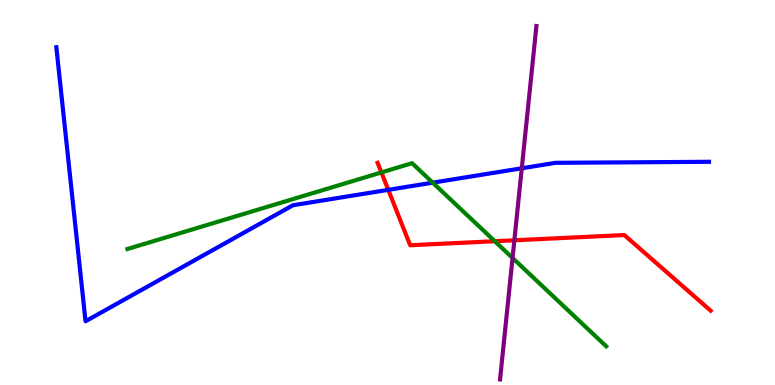[{'lines': ['blue', 'red'], 'intersections': [{'x': 5.01, 'y': 5.07}]}, {'lines': ['green', 'red'], 'intersections': [{'x': 4.92, 'y': 5.52}, {'x': 6.38, 'y': 3.73}]}, {'lines': ['purple', 'red'], 'intersections': [{'x': 6.64, 'y': 3.76}]}, {'lines': ['blue', 'green'], 'intersections': [{'x': 5.58, 'y': 5.26}]}, {'lines': ['blue', 'purple'], 'intersections': [{'x': 6.73, 'y': 5.63}]}, {'lines': ['green', 'purple'], 'intersections': [{'x': 6.61, 'y': 3.3}]}]